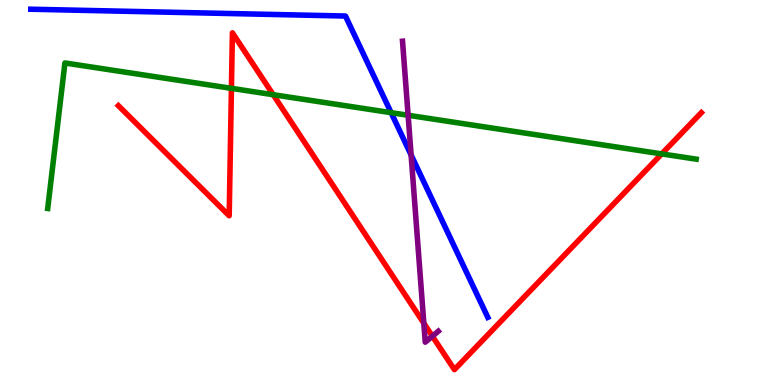[{'lines': ['blue', 'red'], 'intersections': []}, {'lines': ['green', 'red'], 'intersections': [{'x': 2.99, 'y': 7.71}, {'x': 3.53, 'y': 7.54}, {'x': 8.54, 'y': 6.0}]}, {'lines': ['purple', 'red'], 'intersections': [{'x': 5.47, 'y': 1.6}, {'x': 5.58, 'y': 1.27}]}, {'lines': ['blue', 'green'], 'intersections': [{'x': 5.05, 'y': 7.07}]}, {'lines': ['blue', 'purple'], 'intersections': [{'x': 5.3, 'y': 5.97}]}, {'lines': ['green', 'purple'], 'intersections': [{'x': 5.27, 'y': 7.01}]}]